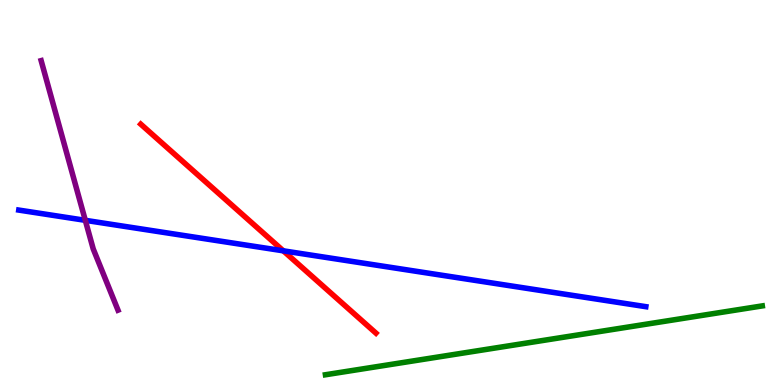[{'lines': ['blue', 'red'], 'intersections': [{'x': 3.66, 'y': 3.49}]}, {'lines': ['green', 'red'], 'intersections': []}, {'lines': ['purple', 'red'], 'intersections': []}, {'lines': ['blue', 'green'], 'intersections': []}, {'lines': ['blue', 'purple'], 'intersections': [{'x': 1.1, 'y': 4.28}]}, {'lines': ['green', 'purple'], 'intersections': []}]